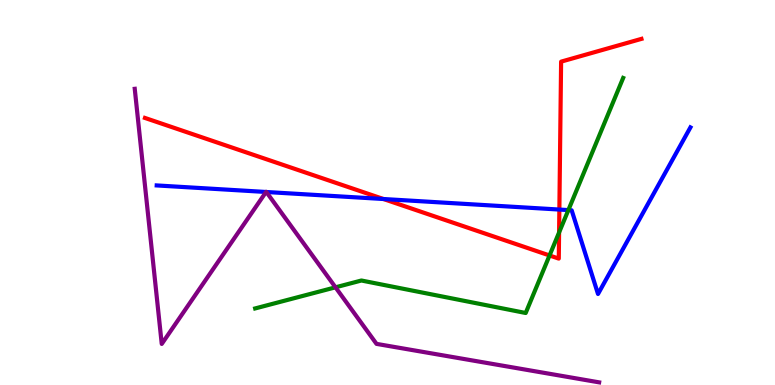[{'lines': ['blue', 'red'], 'intersections': [{'x': 4.95, 'y': 4.83}, {'x': 7.22, 'y': 4.56}]}, {'lines': ['green', 'red'], 'intersections': [{'x': 7.09, 'y': 3.36}, {'x': 7.21, 'y': 3.96}]}, {'lines': ['purple', 'red'], 'intersections': []}, {'lines': ['blue', 'green'], 'intersections': [{'x': 7.33, 'y': 4.54}]}, {'lines': ['blue', 'purple'], 'intersections': [{'x': 3.43, 'y': 5.01}, {'x': 3.44, 'y': 5.01}]}, {'lines': ['green', 'purple'], 'intersections': [{'x': 4.33, 'y': 2.54}]}]